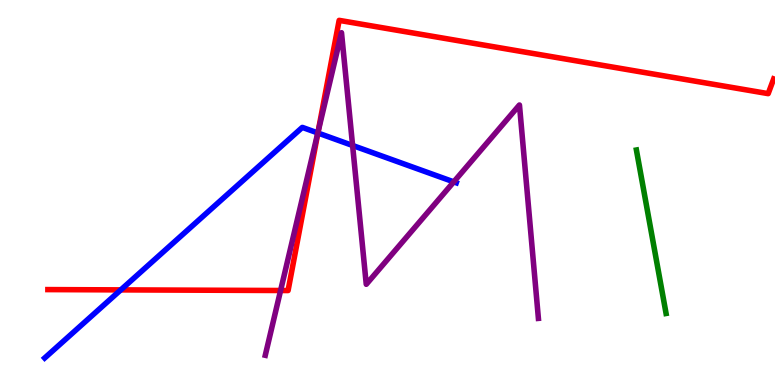[{'lines': ['blue', 'red'], 'intersections': [{'x': 1.56, 'y': 2.47}, {'x': 4.1, 'y': 6.55}]}, {'lines': ['green', 'red'], 'intersections': []}, {'lines': ['purple', 'red'], 'intersections': [{'x': 3.62, 'y': 2.45}, {'x': 4.1, 'y': 6.58}]}, {'lines': ['blue', 'green'], 'intersections': []}, {'lines': ['blue', 'purple'], 'intersections': [{'x': 4.1, 'y': 6.55}, {'x': 4.55, 'y': 6.22}, {'x': 5.86, 'y': 5.28}]}, {'lines': ['green', 'purple'], 'intersections': []}]